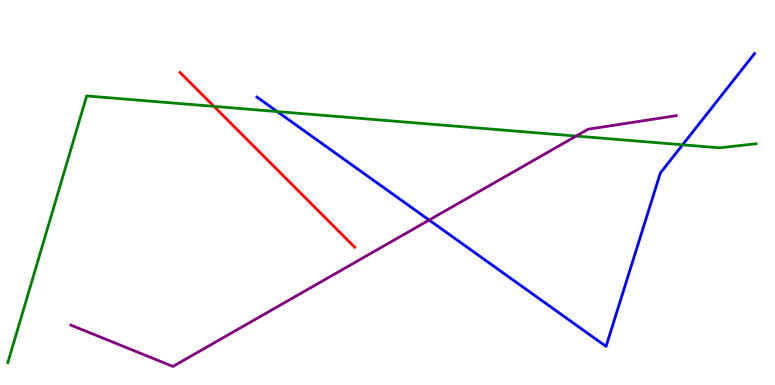[{'lines': ['blue', 'red'], 'intersections': []}, {'lines': ['green', 'red'], 'intersections': [{'x': 2.76, 'y': 7.24}]}, {'lines': ['purple', 'red'], 'intersections': []}, {'lines': ['blue', 'green'], 'intersections': [{'x': 3.58, 'y': 7.1}, {'x': 8.81, 'y': 6.24}]}, {'lines': ['blue', 'purple'], 'intersections': [{'x': 5.54, 'y': 4.28}]}, {'lines': ['green', 'purple'], 'intersections': [{'x': 7.43, 'y': 6.47}]}]